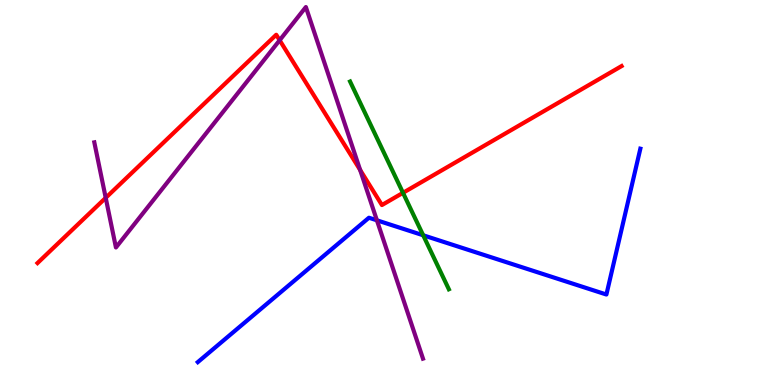[{'lines': ['blue', 'red'], 'intersections': []}, {'lines': ['green', 'red'], 'intersections': [{'x': 5.2, 'y': 4.99}]}, {'lines': ['purple', 'red'], 'intersections': [{'x': 1.36, 'y': 4.86}, {'x': 3.61, 'y': 8.95}, {'x': 4.65, 'y': 5.59}]}, {'lines': ['blue', 'green'], 'intersections': [{'x': 5.46, 'y': 3.89}]}, {'lines': ['blue', 'purple'], 'intersections': [{'x': 4.86, 'y': 4.28}]}, {'lines': ['green', 'purple'], 'intersections': []}]